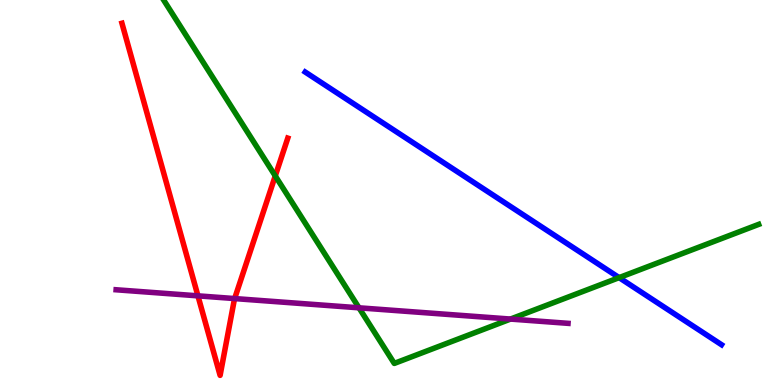[{'lines': ['blue', 'red'], 'intersections': []}, {'lines': ['green', 'red'], 'intersections': [{'x': 3.55, 'y': 5.43}]}, {'lines': ['purple', 'red'], 'intersections': [{'x': 2.55, 'y': 2.32}, {'x': 3.03, 'y': 2.24}]}, {'lines': ['blue', 'green'], 'intersections': [{'x': 7.99, 'y': 2.79}]}, {'lines': ['blue', 'purple'], 'intersections': []}, {'lines': ['green', 'purple'], 'intersections': [{'x': 4.63, 'y': 2.0}, {'x': 6.59, 'y': 1.71}]}]